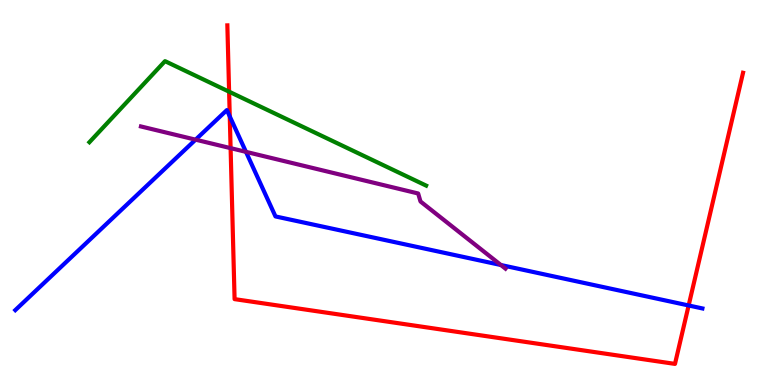[{'lines': ['blue', 'red'], 'intersections': [{'x': 2.96, 'y': 6.98}, {'x': 8.89, 'y': 2.07}]}, {'lines': ['green', 'red'], 'intersections': [{'x': 2.96, 'y': 7.62}]}, {'lines': ['purple', 'red'], 'intersections': [{'x': 2.98, 'y': 6.15}]}, {'lines': ['blue', 'green'], 'intersections': []}, {'lines': ['blue', 'purple'], 'intersections': [{'x': 2.52, 'y': 6.37}, {'x': 3.17, 'y': 6.06}, {'x': 6.46, 'y': 3.12}]}, {'lines': ['green', 'purple'], 'intersections': []}]